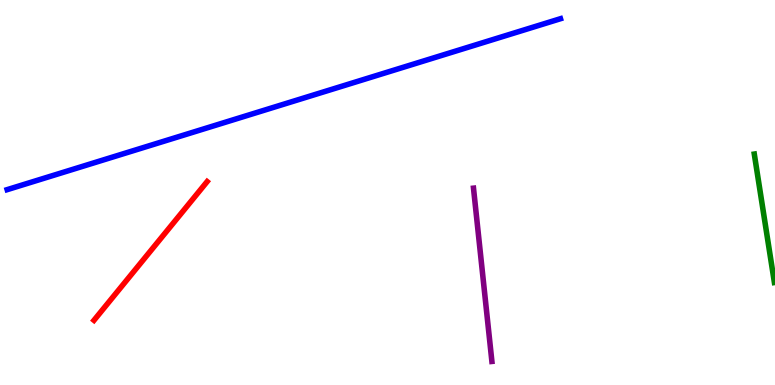[{'lines': ['blue', 'red'], 'intersections': []}, {'lines': ['green', 'red'], 'intersections': []}, {'lines': ['purple', 'red'], 'intersections': []}, {'lines': ['blue', 'green'], 'intersections': []}, {'lines': ['blue', 'purple'], 'intersections': []}, {'lines': ['green', 'purple'], 'intersections': []}]